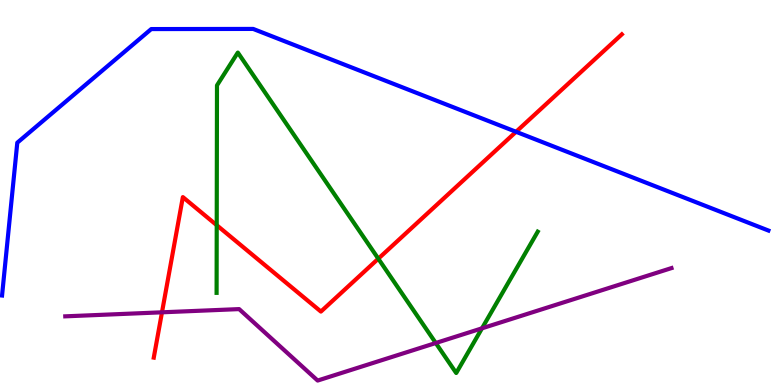[{'lines': ['blue', 'red'], 'intersections': [{'x': 6.66, 'y': 6.58}]}, {'lines': ['green', 'red'], 'intersections': [{'x': 2.8, 'y': 4.15}, {'x': 4.88, 'y': 3.28}]}, {'lines': ['purple', 'red'], 'intersections': [{'x': 2.09, 'y': 1.89}]}, {'lines': ['blue', 'green'], 'intersections': []}, {'lines': ['blue', 'purple'], 'intersections': []}, {'lines': ['green', 'purple'], 'intersections': [{'x': 5.62, 'y': 1.09}, {'x': 6.22, 'y': 1.47}]}]